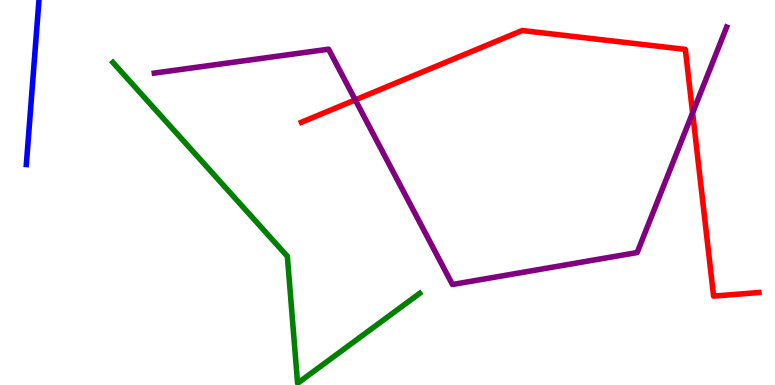[{'lines': ['blue', 'red'], 'intersections': []}, {'lines': ['green', 'red'], 'intersections': []}, {'lines': ['purple', 'red'], 'intersections': [{'x': 4.58, 'y': 7.41}, {'x': 8.94, 'y': 7.07}]}, {'lines': ['blue', 'green'], 'intersections': []}, {'lines': ['blue', 'purple'], 'intersections': []}, {'lines': ['green', 'purple'], 'intersections': []}]